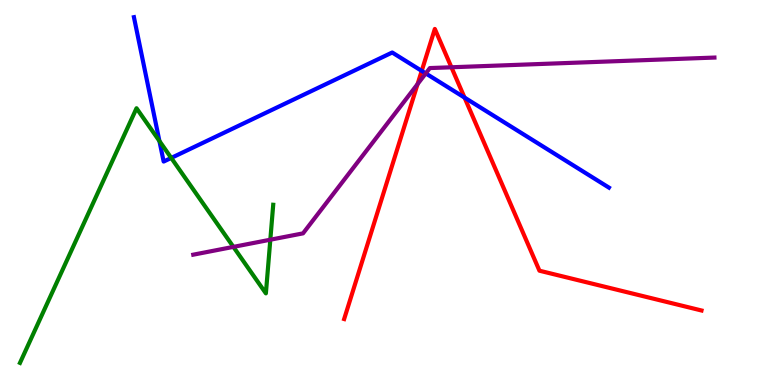[{'lines': ['blue', 'red'], 'intersections': [{'x': 5.44, 'y': 8.16}, {'x': 5.99, 'y': 7.47}]}, {'lines': ['green', 'red'], 'intersections': []}, {'lines': ['purple', 'red'], 'intersections': [{'x': 5.39, 'y': 7.82}, {'x': 5.82, 'y': 8.25}]}, {'lines': ['blue', 'green'], 'intersections': [{'x': 2.06, 'y': 6.34}, {'x': 2.21, 'y': 5.9}]}, {'lines': ['blue', 'purple'], 'intersections': [{'x': 5.49, 'y': 8.09}]}, {'lines': ['green', 'purple'], 'intersections': [{'x': 3.01, 'y': 3.59}, {'x': 3.49, 'y': 3.77}]}]